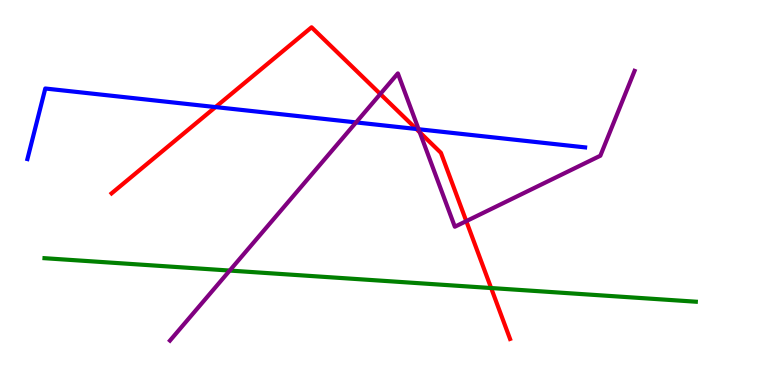[{'lines': ['blue', 'red'], 'intersections': [{'x': 2.78, 'y': 7.22}, {'x': 5.37, 'y': 6.65}]}, {'lines': ['green', 'red'], 'intersections': [{'x': 6.34, 'y': 2.52}]}, {'lines': ['purple', 'red'], 'intersections': [{'x': 4.91, 'y': 7.56}, {'x': 5.42, 'y': 6.56}, {'x': 6.02, 'y': 4.26}]}, {'lines': ['blue', 'green'], 'intersections': []}, {'lines': ['blue', 'purple'], 'intersections': [{'x': 4.59, 'y': 6.82}, {'x': 5.4, 'y': 6.64}]}, {'lines': ['green', 'purple'], 'intersections': [{'x': 2.96, 'y': 2.97}]}]